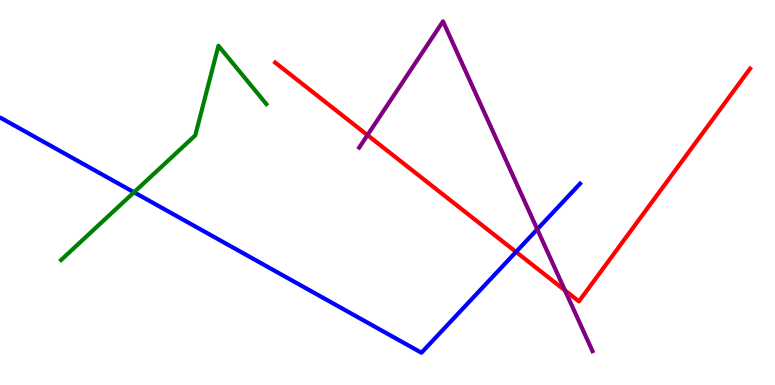[{'lines': ['blue', 'red'], 'intersections': [{'x': 6.66, 'y': 3.46}]}, {'lines': ['green', 'red'], 'intersections': []}, {'lines': ['purple', 'red'], 'intersections': [{'x': 4.74, 'y': 6.49}, {'x': 7.29, 'y': 2.46}]}, {'lines': ['blue', 'green'], 'intersections': [{'x': 1.73, 'y': 5.01}]}, {'lines': ['blue', 'purple'], 'intersections': [{'x': 6.93, 'y': 4.04}]}, {'lines': ['green', 'purple'], 'intersections': []}]